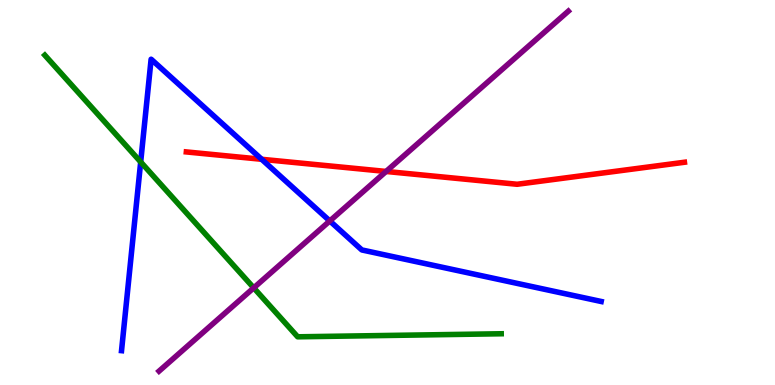[{'lines': ['blue', 'red'], 'intersections': [{'x': 3.38, 'y': 5.86}]}, {'lines': ['green', 'red'], 'intersections': []}, {'lines': ['purple', 'red'], 'intersections': [{'x': 4.98, 'y': 5.55}]}, {'lines': ['blue', 'green'], 'intersections': [{'x': 1.82, 'y': 5.79}]}, {'lines': ['blue', 'purple'], 'intersections': [{'x': 4.26, 'y': 4.26}]}, {'lines': ['green', 'purple'], 'intersections': [{'x': 3.27, 'y': 2.52}]}]